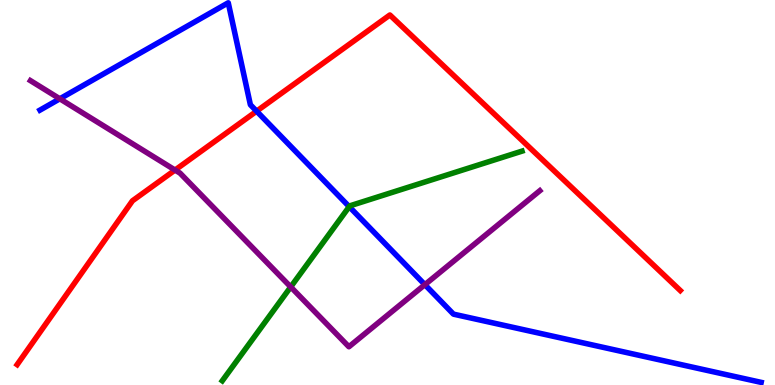[{'lines': ['blue', 'red'], 'intersections': [{'x': 3.31, 'y': 7.11}]}, {'lines': ['green', 'red'], 'intersections': []}, {'lines': ['purple', 'red'], 'intersections': [{'x': 2.26, 'y': 5.58}]}, {'lines': ['blue', 'green'], 'intersections': [{'x': 4.51, 'y': 4.63}]}, {'lines': ['blue', 'purple'], 'intersections': [{'x': 0.772, 'y': 7.43}, {'x': 5.48, 'y': 2.61}]}, {'lines': ['green', 'purple'], 'intersections': [{'x': 3.75, 'y': 2.55}]}]